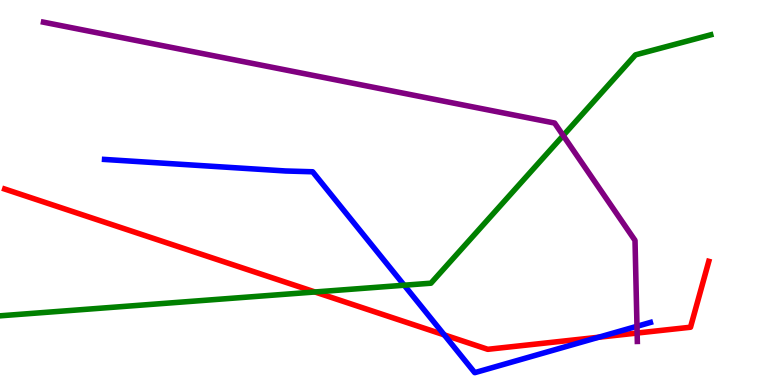[{'lines': ['blue', 'red'], 'intersections': [{'x': 5.73, 'y': 1.3}, {'x': 7.73, 'y': 1.24}]}, {'lines': ['green', 'red'], 'intersections': [{'x': 4.06, 'y': 2.42}]}, {'lines': ['purple', 'red'], 'intersections': [{'x': 8.22, 'y': 1.35}]}, {'lines': ['blue', 'green'], 'intersections': [{'x': 5.22, 'y': 2.59}]}, {'lines': ['blue', 'purple'], 'intersections': [{'x': 8.22, 'y': 1.52}]}, {'lines': ['green', 'purple'], 'intersections': [{'x': 7.27, 'y': 6.48}]}]